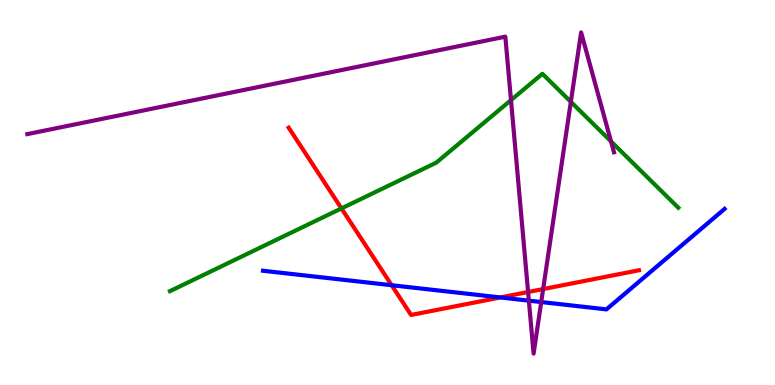[{'lines': ['blue', 'red'], 'intersections': [{'x': 5.05, 'y': 2.59}, {'x': 6.46, 'y': 2.27}]}, {'lines': ['green', 'red'], 'intersections': [{'x': 4.41, 'y': 4.59}]}, {'lines': ['purple', 'red'], 'intersections': [{'x': 6.81, 'y': 2.42}, {'x': 7.01, 'y': 2.49}]}, {'lines': ['blue', 'green'], 'intersections': []}, {'lines': ['blue', 'purple'], 'intersections': [{'x': 6.82, 'y': 2.19}, {'x': 6.98, 'y': 2.15}]}, {'lines': ['green', 'purple'], 'intersections': [{'x': 6.59, 'y': 7.4}, {'x': 7.37, 'y': 7.35}, {'x': 7.88, 'y': 6.33}]}]